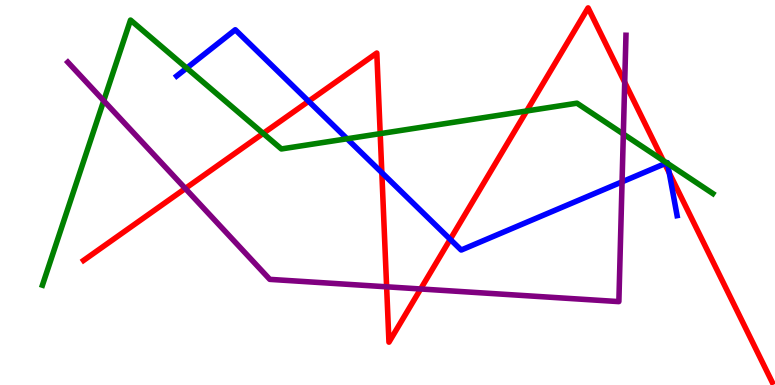[{'lines': ['blue', 'red'], 'intersections': [{'x': 3.98, 'y': 7.37}, {'x': 4.93, 'y': 5.52}, {'x': 5.81, 'y': 3.78}, {'x': 8.58, 'y': 5.75}, {'x': 8.64, 'y': 5.51}]}, {'lines': ['green', 'red'], 'intersections': [{'x': 3.4, 'y': 6.54}, {'x': 4.91, 'y': 6.53}, {'x': 6.8, 'y': 7.12}, {'x': 8.56, 'y': 5.83}]}, {'lines': ['purple', 'red'], 'intersections': [{'x': 2.39, 'y': 5.1}, {'x': 4.99, 'y': 2.55}, {'x': 5.43, 'y': 2.49}, {'x': 8.06, 'y': 7.86}]}, {'lines': ['blue', 'green'], 'intersections': [{'x': 2.41, 'y': 8.23}, {'x': 4.48, 'y': 6.4}, {'x': 8.6, 'y': 5.77}, {'x': 8.61, 'y': 5.76}]}, {'lines': ['blue', 'purple'], 'intersections': [{'x': 8.03, 'y': 5.28}]}, {'lines': ['green', 'purple'], 'intersections': [{'x': 1.34, 'y': 7.38}, {'x': 8.04, 'y': 6.52}]}]